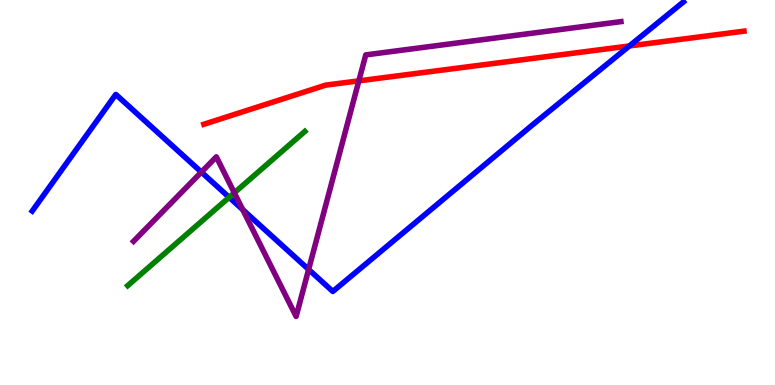[{'lines': ['blue', 'red'], 'intersections': [{'x': 8.12, 'y': 8.81}]}, {'lines': ['green', 'red'], 'intersections': []}, {'lines': ['purple', 'red'], 'intersections': [{'x': 4.63, 'y': 7.9}]}, {'lines': ['blue', 'green'], 'intersections': [{'x': 2.96, 'y': 4.87}]}, {'lines': ['blue', 'purple'], 'intersections': [{'x': 2.6, 'y': 5.53}, {'x': 3.13, 'y': 4.55}, {'x': 3.98, 'y': 3.0}]}, {'lines': ['green', 'purple'], 'intersections': [{'x': 3.02, 'y': 4.99}]}]